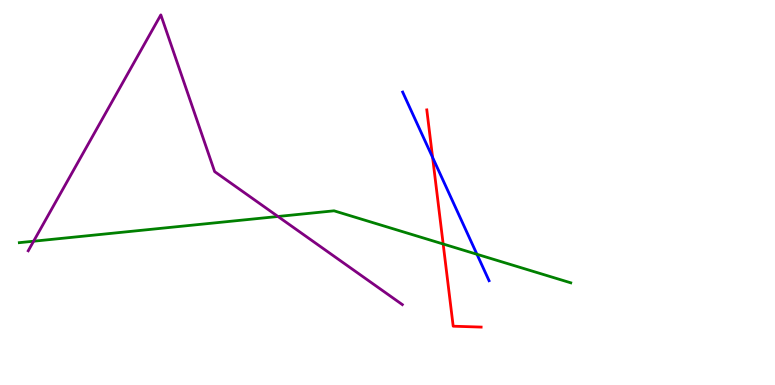[{'lines': ['blue', 'red'], 'intersections': [{'x': 5.58, 'y': 5.91}]}, {'lines': ['green', 'red'], 'intersections': [{'x': 5.72, 'y': 3.66}]}, {'lines': ['purple', 'red'], 'intersections': []}, {'lines': ['blue', 'green'], 'intersections': [{'x': 6.15, 'y': 3.4}]}, {'lines': ['blue', 'purple'], 'intersections': []}, {'lines': ['green', 'purple'], 'intersections': [{'x': 0.434, 'y': 3.73}, {'x': 3.59, 'y': 4.38}]}]